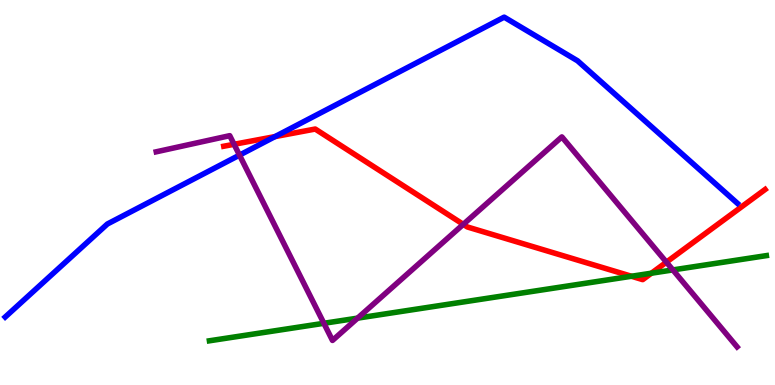[{'lines': ['blue', 'red'], 'intersections': [{'x': 3.55, 'y': 6.45}]}, {'lines': ['green', 'red'], 'intersections': [{'x': 8.15, 'y': 2.82}, {'x': 8.41, 'y': 2.9}]}, {'lines': ['purple', 'red'], 'intersections': [{'x': 3.02, 'y': 6.25}, {'x': 5.98, 'y': 4.17}, {'x': 8.6, 'y': 3.19}]}, {'lines': ['blue', 'green'], 'intersections': []}, {'lines': ['blue', 'purple'], 'intersections': [{'x': 3.09, 'y': 5.97}]}, {'lines': ['green', 'purple'], 'intersections': [{'x': 4.18, 'y': 1.6}, {'x': 4.61, 'y': 1.74}, {'x': 8.68, 'y': 2.99}]}]